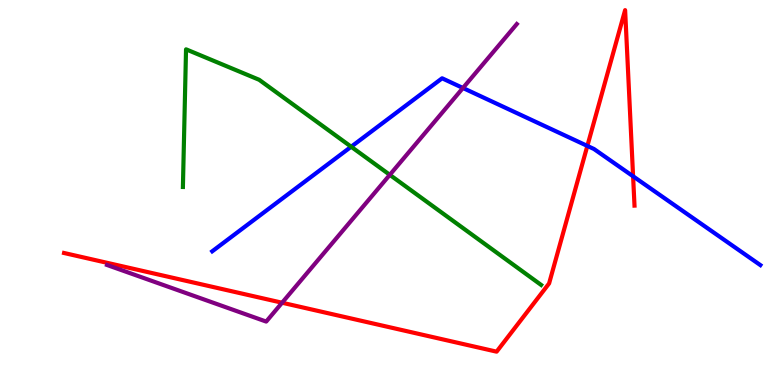[{'lines': ['blue', 'red'], 'intersections': [{'x': 7.58, 'y': 6.21}, {'x': 8.17, 'y': 5.42}]}, {'lines': ['green', 'red'], 'intersections': []}, {'lines': ['purple', 'red'], 'intersections': [{'x': 3.64, 'y': 2.14}]}, {'lines': ['blue', 'green'], 'intersections': [{'x': 4.53, 'y': 6.19}]}, {'lines': ['blue', 'purple'], 'intersections': [{'x': 5.97, 'y': 7.71}]}, {'lines': ['green', 'purple'], 'intersections': [{'x': 5.03, 'y': 5.46}]}]